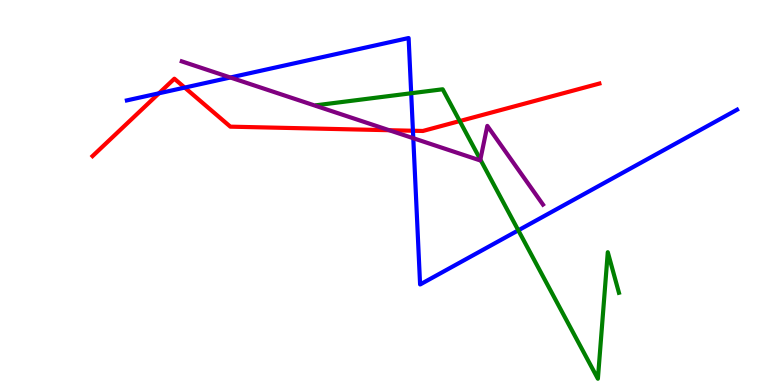[{'lines': ['blue', 'red'], 'intersections': [{'x': 2.05, 'y': 7.58}, {'x': 2.38, 'y': 7.73}, {'x': 5.33, 'y': 6.6}]}, {'lines': ['green', 'red'], 'intersections': [{'x': 5.93, 'y': 6.86}]}, {'lines': ['purple', 'red'], 'intersections': [{'x': 5.02, 'y': 6.62}]}, {'lines': ['blue', 'green'], 'intersections': [{'x': 5.31, 'y': 7.58}, {'x': 6.69, 'y': 4.02}]}, {'lines': ['blue', 'purple'], 'intersections': [{'x': 2.97, 'y': 7.99}, {'x': 5.33, 'y': 6.41}]}, {'lines': ['green', 'purple'], 'intersections': [{'x': 6.2, 'y': 5.86}]}]